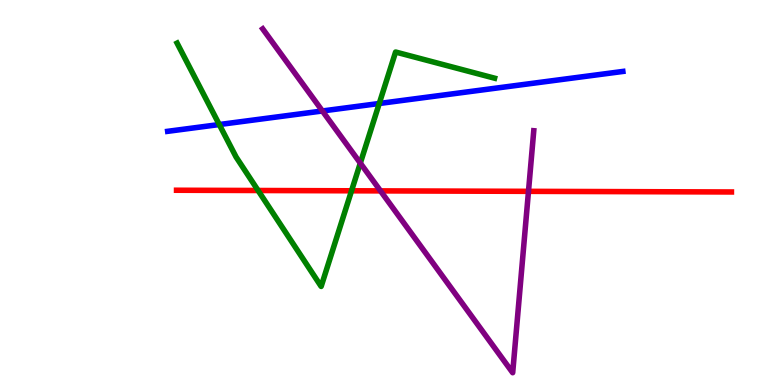[{'lines': ['blue', 'red'], 'intersections': []}, {'lines': ['green', 'red'], 'intersections': [{'x': 3.33, 'y': 5.05}, {'x': 4.54, 'y': 5.04}]}, {'lines': ['purple', 'red'], 'intersections': [{'x': 4.91, 'y': 5.04}, {'x': 6.82, 'y': 5.03}]}, {'lines': ['blue', 'green'], 'intersections': [{'x': 2.83, 'y': 6.77}, {'x': 4.89, 'y': 7.31}]}, {'lines': ['blue', 'purple'], 'intersections': [{'x': 4.16, 'y': 7.12}]}, {'lines': ['green', 'purple'], 'intersections': [{'x': 4.65, 'y': 5.76}]}]